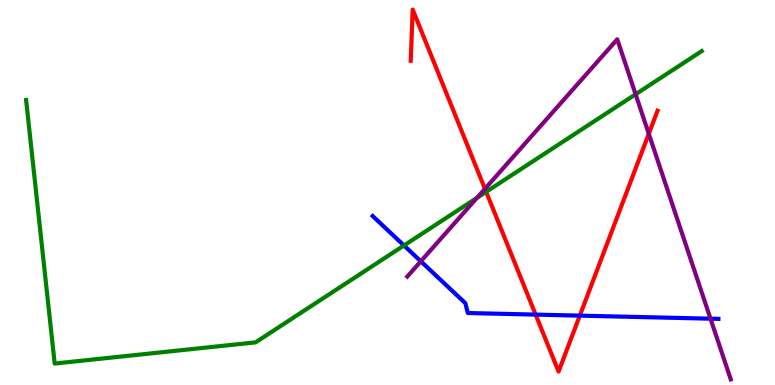[{'lines': ['blue', 'red'], 'intersections': [{'x': 6.91, 'y': 1.83}, {'x': 7.48, 'y': 1.8}]}, {'lines': ['green', 'red'], 'intersections': [{'x': 6.27, 'y': 5.02}]}, {'lines': ['purple', 'red'], 'intersections': [{'x': 6.26, 'y': 5.1}, {'x': 8.37, 'y': 6.52}]}, {'lines': ['blue', 'green'], 'intersections': [{'x': 5.21, 'y': 3.62}]}, {'lines': ['blue', 'purple'], 'intersections': [{'x': 5.43, 'y': 3.21}, {'x': 9.17, 'y': 1.72}]}, {'lines': ['green', 'purple'], 'intersections': [{'x': 6.15, 'y': 4.86}, {'x': 8.2, 'y': 7.55}]}]